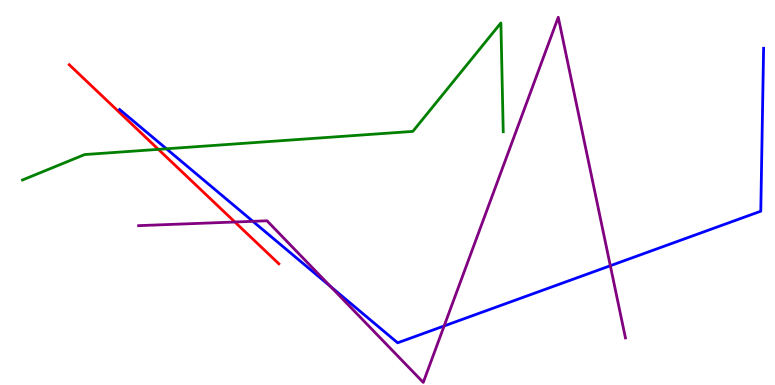[{'lines': ['blue', 'red'], 'intersections': []}, {'lines': ['green', 'red'], 'intersections': [{'x': 2.04, 'y': 6.12}]}, {'lines': ['purple', 'red'], 'intersections': [{'x': 3.03, 'y': 4.23}]}, {'lines': ['blue', 'green'], 'intersections': [{'x': 2.15, 'y': 6.14}]}, {'lines': ['blue', 'purple'], 'intersections': [{'x': 3.26, 'y': 4.25}, {'x': 4.27, 'y': 2.56}, {'x': 5.73, 'y': 1.53}, {'x': 7.88, 'y': 3.1}]}, {'lines': ['green', 'purple'], 'intersections': []}]